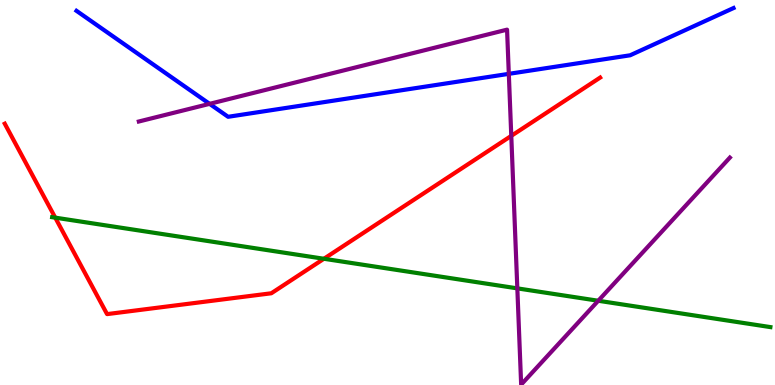[{'lines': ['blue', 'red'], 'intersections': []}, {'lines': ['green', 'red'], 'intersections': [{'x': 0.713, 'y': 4.35}, {'x': 4.18, 'y': 3.28}]}, {'lines': ['purple', 'red'], 'intersections': [{'x': 6.6, 'y': 6.47}]}, {'lines': ['blue', 'green'], 'intersections': []}, {'lines': ['blue', 'purple'], 'intersections': [{'x': 2.7, 'y': 7.3}, {'x': 6.57, 'y': 8.08}]}, {'lines': ['green', 'purple'], 'intersections': [{'x': 6.68, 'y': 2.51}, {'x': 7.72, 'y': 2.19}]}]